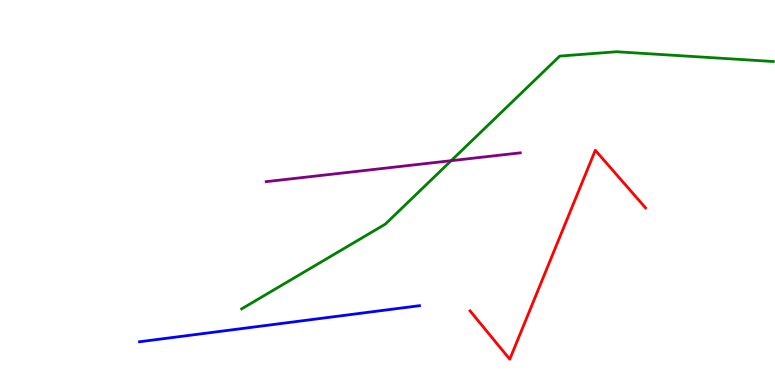[{'lines': ['blue', 'red'], 'intersections': []}, {'lines': ['green', 'red'], 'intersections': []}, {'lines': ['purple', 'red'], 'intersections': []}, {'lines': ['blue', 'green'], 'intersections': []}, {'lines': ['blue', 'purple'], 'intersections': []}, {'lines': ['green', 'purple'], 'intersections': [{'x': 5.82, 'y': 5.83}]}]